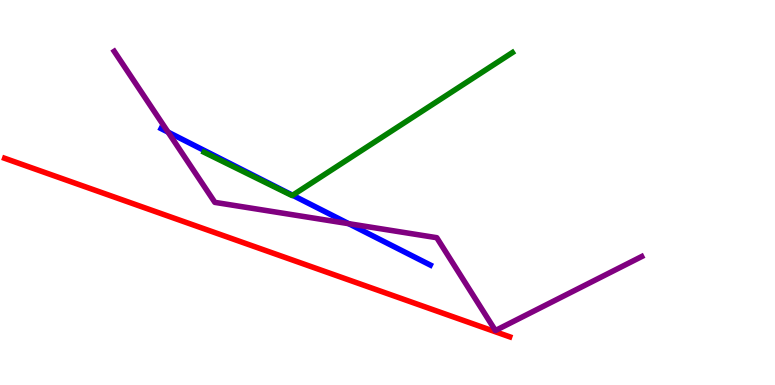[{'lines': ['blue', 'red'], 'intersections': []}, {'lines': ['green', 'red'], 'intersections': []}, {'lines': ['purple', 'red'], 'intersections': []}, {'lines': ['blue', 'green'], 'intersections': [{'x': 3.78, 'y': 4.93}]}, {'lines': ['blue', 'purple'], 'intersections': [{'x': 2.17, 'y': 6.57}, {'x': 4.5, 'y': 4.19}]}, {'lines': ['green', 'purple'], 'intersections': []}]